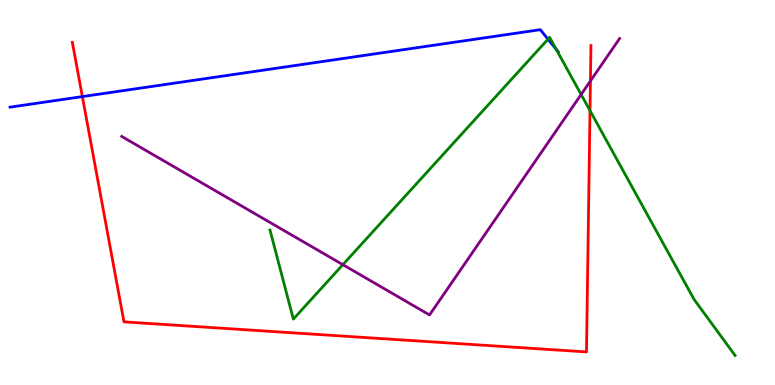[{'lines': ['blue', 'red'], 'intersections': [{'x': 1.06, 'y': 7.49}]}, {'lines': ['green', 'red'], 'intersections': [{'x': 7.61, 'y': 7.13}]}, {'lines': ['purple', 'red'], 'intersections': [{'x': 7.62, 'y': 7.9}]}, {'lines': ['blue', 'green'], 'intersections': [{'x': 7.07, 'y': 8.98}, {'x': 7.18, 'y': 8.72}]}, {'lines': ['blue', 'purple'], 'intersections': []}, {'lines': ['green', 'purple'], 'intersections': [{'x': 4.42, 'y': 3.13}, {'x': 7.5, 'y': 7.55}]}]